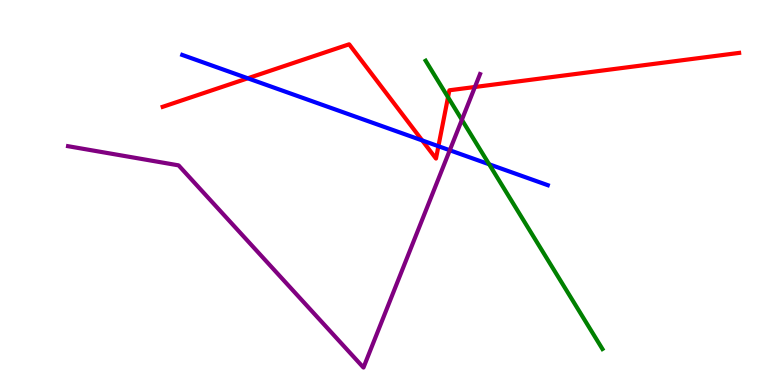[{'lines': ['blue', 'red'], 'intersections': [{'x': 3.2, 'y': 7.97}, {'x': 5.45, 'y': 6.35}, {'x': 5.66, 'y': 6.2}]}, {'lines': ['green', 'red'], 'intersections': [{'x': 5.78, 'y': 7.48}]}, {'lines': ['purple', 'red'], 'intersections': [{'x': 6.13, 'y': 7.74}]}, {'lines': ['blue', 'green'], 'intersections': [{'x': 6.31, 'y': 5.73}]}, {'lines': ['blue', 'purple'], 'intersections': [{'x': 5.8, 'y': 6.1}]}, {'lines': ['green', 'purple'], 'intersections': [{'x': 5.96, 'y': 6.89}]}]